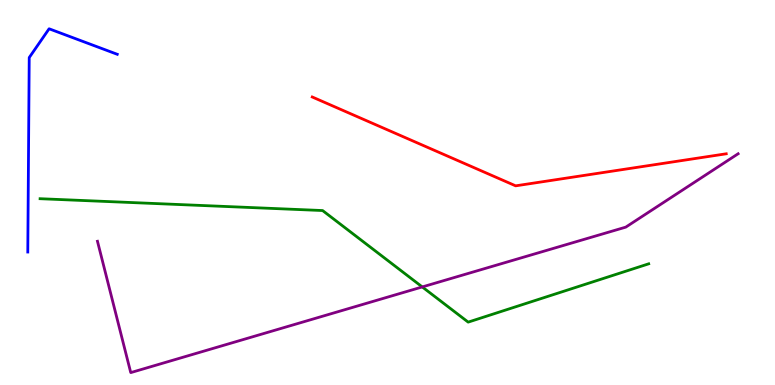[{'lines': ['blue', 'red'], 'intersections': []}, {'lines': ['green', 'red'], 'intersections': []}, {'lines': ['purple', 'red'], 'intersections': []}, {'lines': ['blue', 'green'], 'intersections': []}, {'lines': ['blue', 'purple'], 'intersections': []}, {'lines': ['green', 'purple'], 'intersections': [{'x': 5.45, 'y': 2.55}]}]